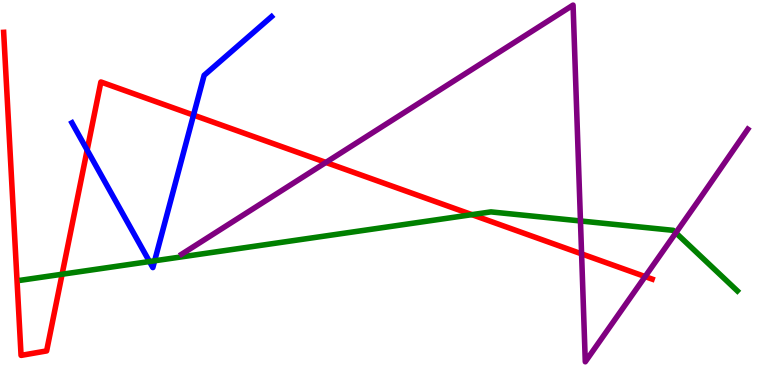[{'lines': ['blue', 'red'], 'intersections': [{'x': 1.12, 'y': 6.1}, {'x': 2.5, 'y': 7.01}]}, {'lines': ['green', 'red'], 'intersections': [{'x': 0.801, 'y': 2.88}, {'x': 6.09, 'y': 4.42}]}, {'lines': ['purple', 'red'], 'intersections': [{'x': 4.2, 'y': 5.78}, {'x': 7.5, 'y': 3.41}, {'x': 8.32, 'y': 2.82}]}, {'lines': ['blue', 'green'], 'intersections': [{'x': 1.93, 'y': 3.21}, {'x': 2.0, 'y': 3.23}]}, {'lines': ['blue', 'purple'], 'intersections': []}, {'lines': ['green', 'purple'], 'intersections': [{'x': 7.49, 'y': 4.26}, {'x': 8.72, 'y': 3.95}]}]